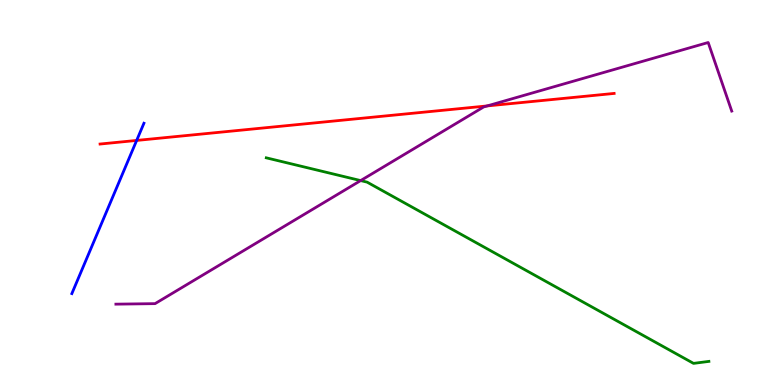[{'lines': ['blue', 'red'], 'intersections': [{'x': 1.76, 'y': 6.35}]}, {'lines': ['green', 'red'], 'intersections': []}, {'lines': ['purple', 'red'], 'intersections': [{'x': 6.29, 'y': 7.25}]}, {'lines': ['blue', 'green'], 'intersections': []}, {'lines': ['blue', 'purple'], 'intersections': []}, {'lines': ['green', 'purple'], 'intersections': [{'x': 4.65, 'y': 5.31}]}]